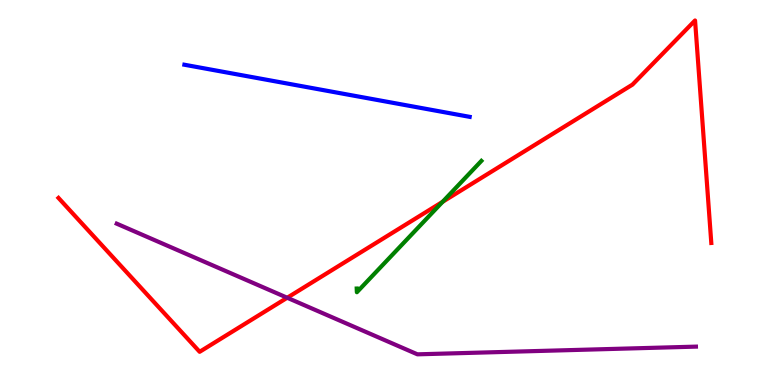[{'lines': ['blue', 'red'], 'intersections': []}, {'lines': ['green', 'red'], 'intersections': [{'x': 5.71, 'y': 4.76}]}, {'lines': ['purple', 'red'], 'intersections': [{'x': 3.71, 'y': 2.27}]}, {'lines': ['blue', 'green'], 'intersections': []}, {'lines': ['blue', 'purple'], 'intersections': []}, {'lines': ['green', 'purple'], 'intersections': []}]